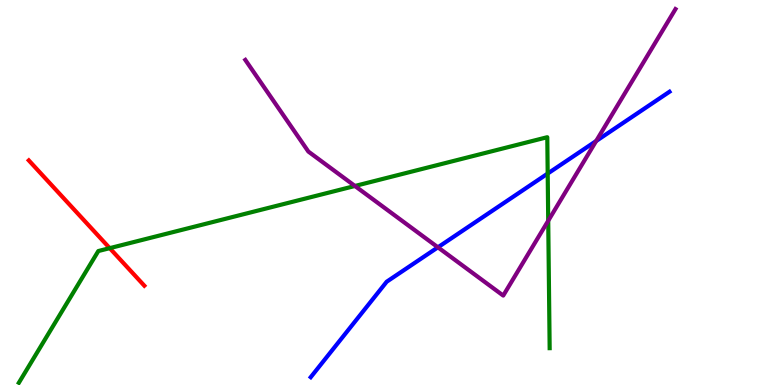[{'lines': ['blue', 'red'], 'intersections': []}, {'lines': ['green', 'red'], 'intersections': [{'x': 1.42, 'y': 3.55}]}, {'lines': ['purple', 'red'], 'intersections': []}, {'lines': ['blue', 'green'], 'intersections': [{'x': 7.07, 'y': 5.49}]}, {'lines': ['blue', 'purple'], 'intersections': [{'x': 5.65, 'y': 3.58}, {'x': 7.69, 'y': 6.34}]}, {'lines': ['green', 'purple'], 'intersections': [{'x': 4.58, 'y': 5.17}, {'x': 7.07, 'y': 4.27}]}]